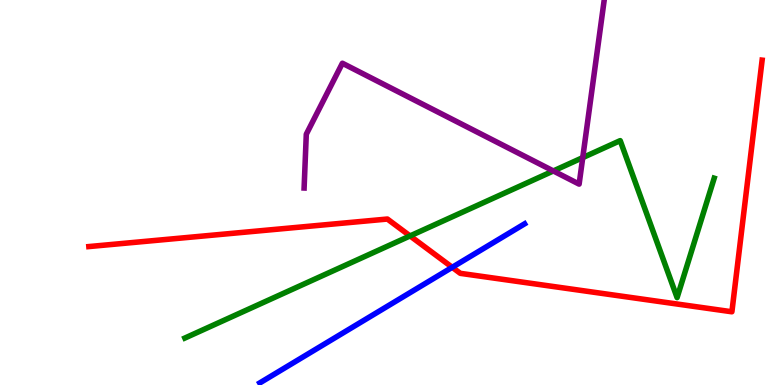[{'lines': ['blue', 'red'], 'intersections': [{'x': 5.84, 'y': 3.06}]}, {'lines': ['green', 'red'], 'intersections': [{'x': 5.29, 'y': 3.87}]}, {'lines': ['purple', 'red'], 'intersections': []}, {'lines': ['blue', 'green'], 'intersections': []}, {'lines': ['blue', 'purple'], 'intersections': []}, {'lines': ['green', 'purple'], 'intersections': [{'x': 7.14, 'y': 5.56}, {'x': 7.52, 'y': 5.91}]}]